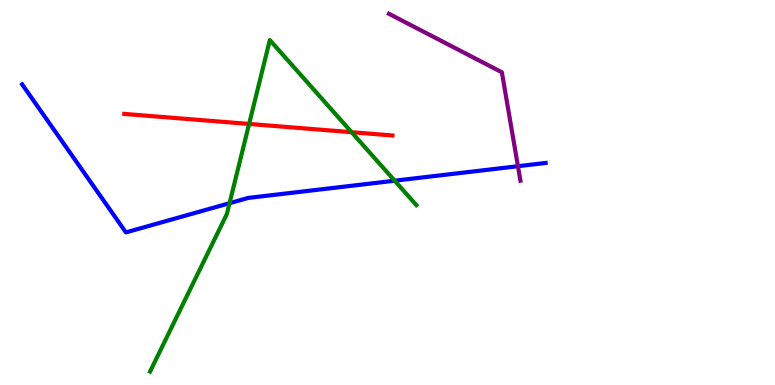[{'lines': ['blue', 'red'], 'intersections': []}, {'lines': ['green', 'red'], 'intersections': [{'x': 3.21, 'y': 6.78}, {'x': 4.54, 'y': 6.57}]}, {'lines': ['purple', 'red'], 'intersections': []}, {'lines': ['blue', 'green'], 'intersections': [{'x': 2.96, 'y': 4.72}, {'x': 5.09, 'y': 5.31}]}, {'lines': ['blue', 'purple'], 'intersections': [{'x': 6.68, 'y': 5.68}]}, {'lines': ['green', 'purple'], 'intersections': []}]